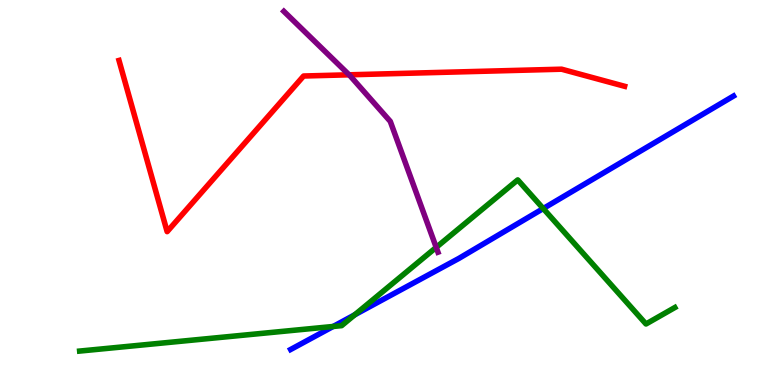[{'lines': ['blue', 'red'], 'intersections': []}, {'lines': ['green', 'red'], 'intersections': []}, {'lines': ['purple', 'red'], 'intersections': [{'x': 4.5, 'y': 8.06}]}, {'lines': ['blue', 'green'], 'intersections': [{'x': 4.3, 'y': 1.52}, {'x': 4.58, 'y': 1.82}, {'x': 7.01, 'y': 4.58}]}, {'lines': ['blue', 'purple'], 'intersections': []}, {'lines': ['green', 'purple'], 'intersections': [{'x': 5.63, 'y': 3.57}]}]